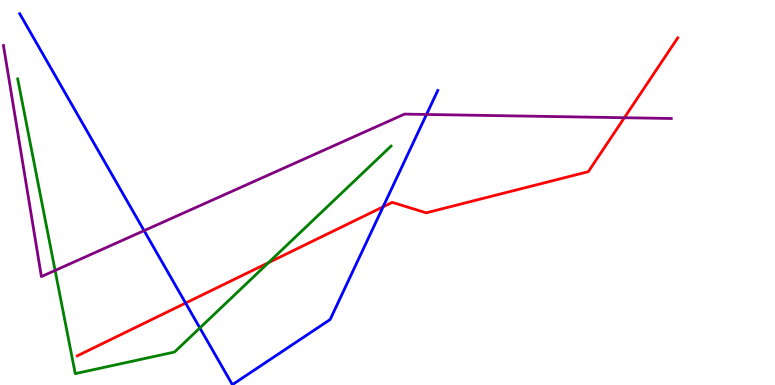[{'lines': ['blue', 'red'], 'intersections': [{'x': 2.39, 'y': 2.13}, {'x': 4.94, 'y': 4.63}]}, {'lines': ['green', 'red'], 'intersections': [{'x': 3.46, 'y': 3.18}]}, {'lines': ['purple', 'red'], 'intersections': [{'x': 8.06, 'y': 6.94}]}, {'lines': ['blue', 'green'], 'intersections': [{'x': 2.58, 'y': 1.48}]}, {'lines': ['blue', 'purple'], 'intersections': [{'x': 1.86, 'y': 4.01}, {'x': 5.5, 'y': 7.03}]}, {'lines': ['green', 'purple'], 'intersections': [{'x': 0.711, 'y': 2.98}]}]